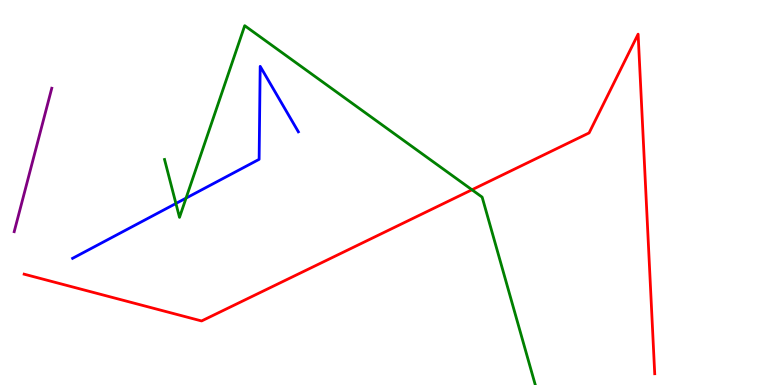[{'lines': ['blue', 'red'], 'intersections': []}, {'lines': ['green', 'red'], 'intersections': [{'x': 6.09, 'y': 5.07}]}, {'lines': ['purple', 'red'], 'intersections': []}, {'lines': ['blue', 'green'], 'intersections': [{'x': 2.27, 'y': 4.71}, {'x': 2.4, 'y': 4.85}]}, {'lines': ['blue', 'purple'], 'intersections': []}, {'lines': ['green', 'purple'], 'intersections': []}]